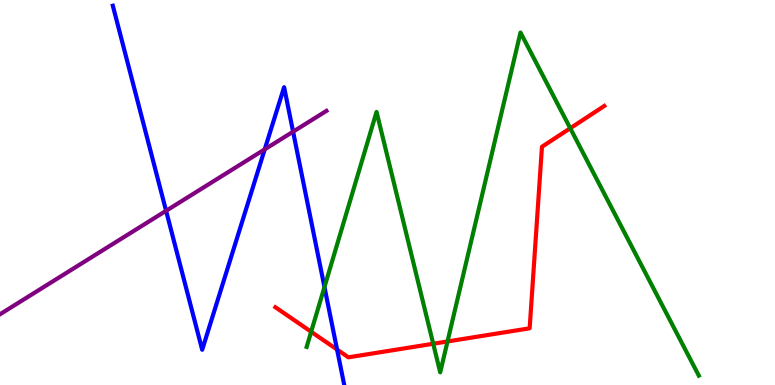[{'lines': ['blue', 'red'], 'intersections': [{'x': 4.35, 'y': 0.92}]}, {'lines': ['green', 'red'], 'intersections': [{'x': 4.01, 'y': 1.38}, {'x': 5.59, 'y': 1.07}, {'x': 5.77, 'y': 1.13}, {'x': 7.36, 'y': 6.67}]}, {'lines': ['purple', 'red'], 'intersections': []}, {'lines': ['blue', 'green'], 'intersections': [{'x': 4.19, 'y': 2.54}]}, {'lines': ['blue', 'purple'], 'intersections': [{'x': 2.14, 'y': 4.52}, {'x': 3.42, 'y': 6.12}, {'x': 3.78, 'y': 6.58}]}, {'lines': ['green', 'purple'], 'intersections': []}]